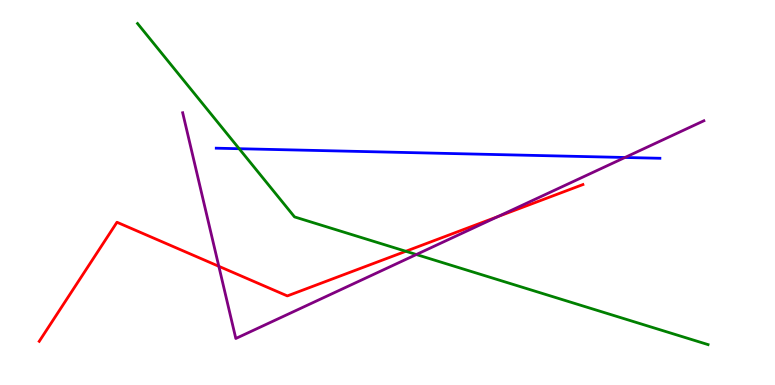[{'lines': ['blue', 'red'], 'intersections': []}, {'lines': ['green', 'red'], 'intersections': [{'x': 5.24, 'y': 3.47}]}, {'lines': ['purple', 'red'], 'intersections': [{'x': 2.82, 'y': 3.08}, {'x': 6.42, 'y': 4.37}]}, {'lines': ['blue', 'green'], 'intersections': [{'x': 3.09, 'y': 6.14}]}, {'lines': ['blue', 'purple'], 'intersections': [{'x': 8.06, 'y': 5.91}]}, {'lines': ['green', 'purple'], 'intersections': [{'x': 5.37, 'y': 3.39}]}]